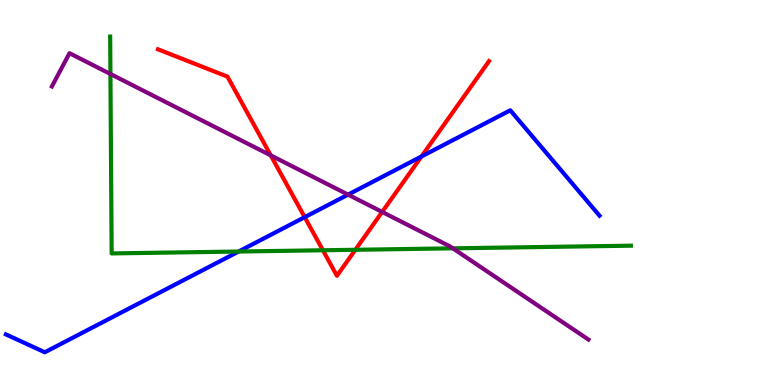[{'lines': ['blue', 'red'], 'intersections': [{'x': 3.93, 'y': 4.36}, {'x': 5.44, 'y': 5.94}]}, {'lines': ['green', 'red'], 'intersections': [{'x': 4.17, 'y': 3.5}, {'x': 4.59, 'y': 3.51}]}, {'lines': ['purple', 'red'], 'intersections': [{'x': 3.49, 'y': 5.96}, {'x': 4.93, 'y': 4.49}]}, {'lines': ['blue', 'green'], 'intersections': [{'x': 3.08, 'y': 3.47}]}, {'lines': ['blue', 'purple'], 'intersections': [{'x': 4.49, 'y': 4.94}]}, {'lines': ['green', 'purple'], 'intersections': [{'x': 1.42, 'y': 8.08}, {'x': 5.84, 'y': 3.55}]}]